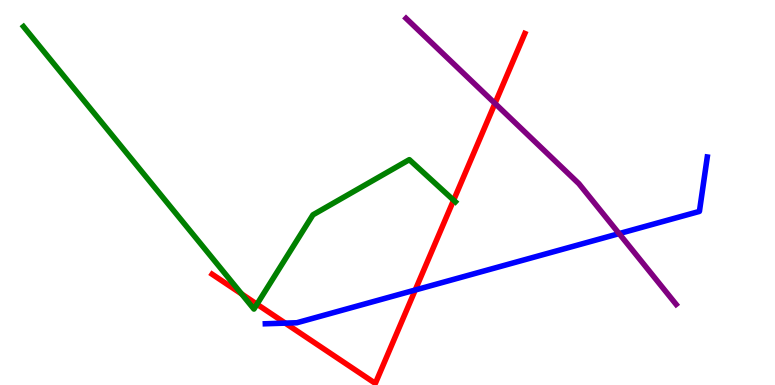[{'lines': ['blue', 'red'], 'intersections': [{'x': 3.68, 'y': 1.61}, {'x': 5.36, 'y': 2.47}]}, {'lines': ['green', 'red'], 'intersections': [{'x': 3.12, 'y': 2.37}, {'x': 3.32, 'y': 2.1}, {'x': 5.85, 'y': 4.8}]}, {'lines': ['purple', 'red'], 'intersections': [{'x': 6.39, 'y': 7.31}]}, {'lines': ['blue', 'green'], 'intersections': []}, {'lines': ['blue', 'purple'], 'intersections': [{'x': 7.99, 'y': 3.93}]}, {'lines': ['green', 'purple'], 'intersections': []}]